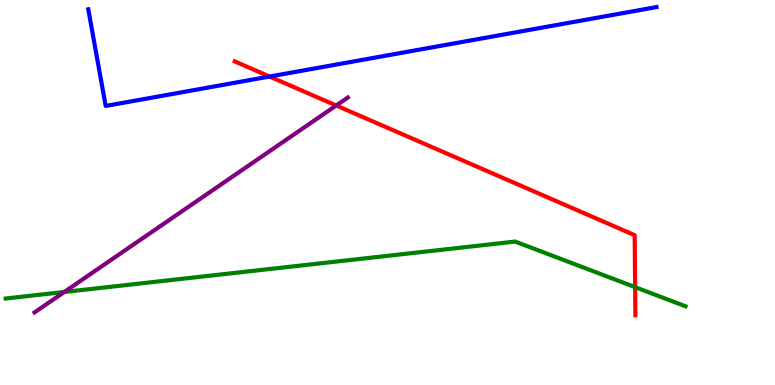[{'lines': ['blue', 'red'], 'intersections': [{'x': 3.48, 'y': 8.01}]}, {'lines': ['green', 'red'], 'intersections': [{'x': 8.2, 'y': 2.54}]}, {'lines': ['purple', 'red'], 'intersections': [{'x': 4.34, 'y': 7.26}]}, {'lines': ['blue', 'green'], 'intersections': []}, {'lines': ['blue', 'purple'], 'intersections': []}, {'lines': ['green', 'purple'], 'intersections': [{'x': 0.83, 'y': 2.42}]}]